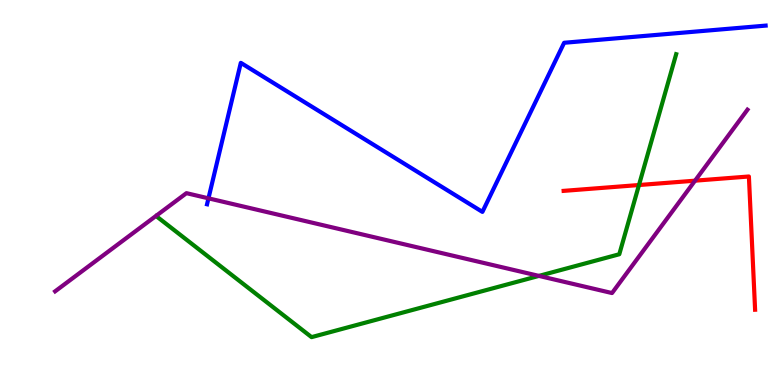[{'lines': ['blue', 'red'], 'intersections': []}, {'lines': ['green', 'red'], 'intersections': [{'x': 8.24, 'y': 5.19}]}, {'lines': ['purple', 'red'], 'intersections': [{'x': 8.97, 'y': 5.31}]}, {'lines': ['blue', 'green'], 'intersections': []}, {'lines': ['blue', 'purple'], 'intersections': [{'x': 2.69, 'y': 4.85}]}, {'lines': ['green', 'purple'], 'intersections': [{'x': 6.95, 'y': 2.83}]}]